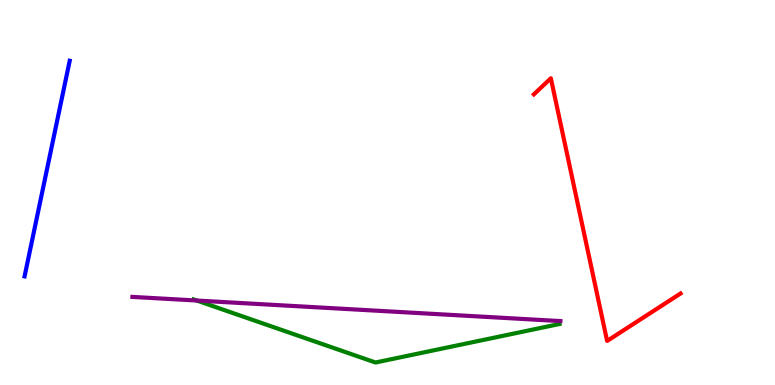[{'lines': ['blue', 'red'], 'intersections': []}, {'lines': ['green', 'red'], 'intersections': []}, {'lines': ['purple', 'red'], 'intersections': []}, {'lines': ['blue', 'green'], 'intersections': []}, {'lines': ['blue', 'purple'], 'intersections': []}, {'lines': ['green', 'purple'], 'intersections': [{'x': 2.54, 'y': 2.19}]}]